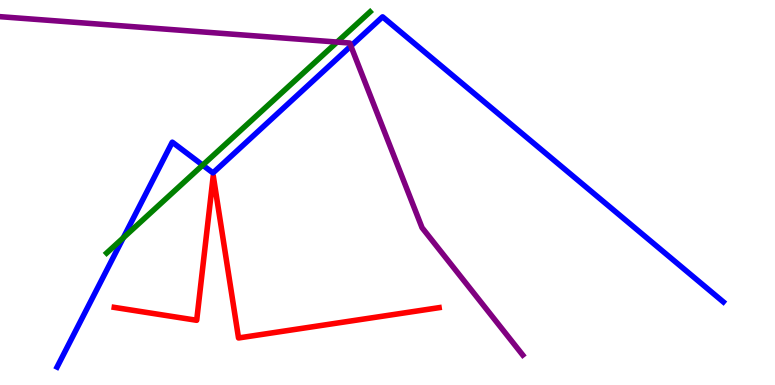[{'lines': ['blue', 'red'], 'intersections': []}, {'lines': ['green', 'red'], 'intersections': []}, {'lines': ['purple', 'red'], 'intersections': []}, {'lines': ['blue', 'green'], 'intersections': [{'x': 1.59, 'y': 3.82}, {'x': 2.62, 'y': 5.71}]}, {'lines': ['blue', 'purple'], 'intersections': [{'x': 4.53, 'y': 8.8}]}, {'lines': ['green', 'purple'], 'intersections': [{'x': 4.35, 'y': 8.91}]}]